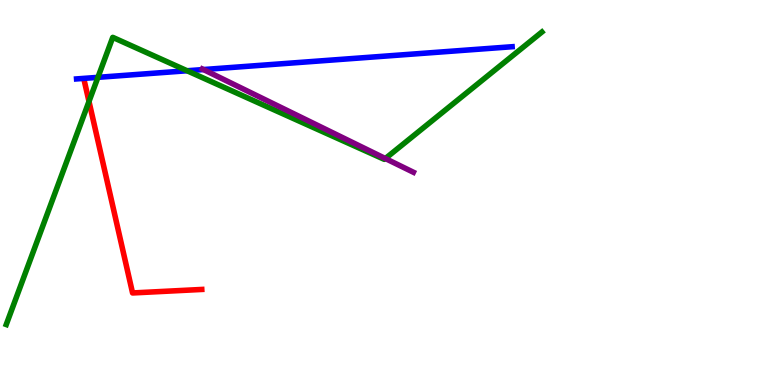[{'lines': ['blue', 'red'], 'intersections': []}, {'lines': ['green', 'red'], 'intersections': [{'x': 1.15, 'y': 7.36}]}, {'lines': ['purple', 'red'], 'intersections': []}, {'lines': ['blue', 'green'], 'intersections': [{'x': 1.26, 'y': 7.99}, {'x': 2.41, 'y': 8.16}]}, {'lines': ['blue', 'purple'], 'intersections': [{'x': 2.63, 'y': 8.19}]}, {'lines': ['green', 'purple'], 'intersections': [{'x': 4.97, 'y': 5.88}]}]